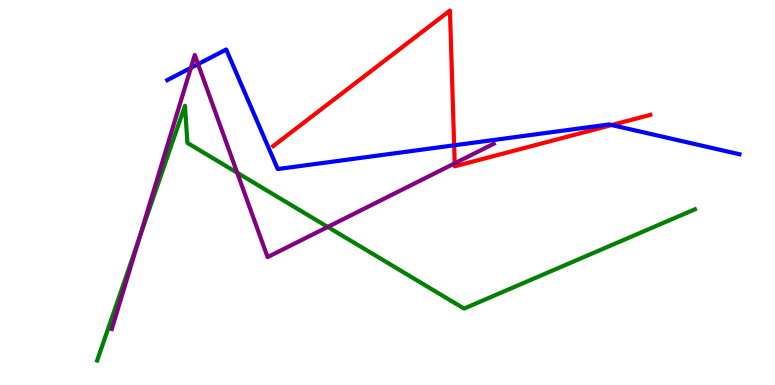[{'lines': ['blue', 'red'], 'intersections': [{'x': 5.86, 'y': 6.23}, {'x': 7.89, 'y': 6.75}]}, {'lines': ['green', 'red'], 'intersections': []}, {'lines': ['purple', 'red'], 'intersections': [{'x': 5.87, 'y': 5.76}]}, {'lines': ['blue', 'green'], 'intersections': []}, {'lines': ['blue', 'purple'], 'intersections': [{'x': 2.46, 'y': 8.24}, {'x': 2.56, 'y': 8.33}]}, {'lines': ['green', 'purple'], 'intersections': [{'x': 1.8, 'y': 3.8}, {'x': 3.06, 'y': 5.51}, {'x': 4.23, 'y': 4.11}]}]